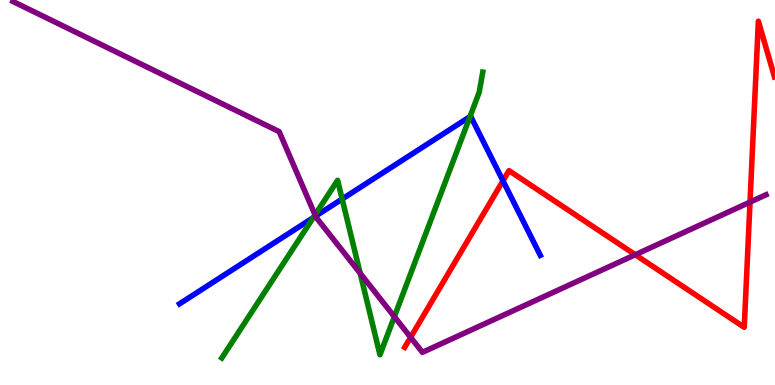[{'lines': ['blue', 'red'], 'intersections': [{'x': 6.49, 'y': 5.3}]}, {'lines': ['green', 'red'], 'intersections': []}, {'lines': ['purple', 'red'], 'intersections': [{'x': 5.3, 'y': 1.24}, {'x': 8.2, 'y': 3.38}, {'x': 9.68, 'y': 4.75}]}, {'lines': ['blue', 'green'], 'intersections': [{'x': 4.04, 'y': 4.35}, {'x': 4.41, 'y': 4.83}, {'x': 6.06, 'y': 6.97}]}, {'lines': ['blue', 'purple'], 'intersections': [{'x': 4.07, 'y': 4.39}]}, {'lines': ['green', 'purple'], 'intersections': [{'x': 4.06, 'y': 4.42}, {'x': 4.65, 'y': 2.9}, {'x': 5.09, 'y': 1.77}]}]